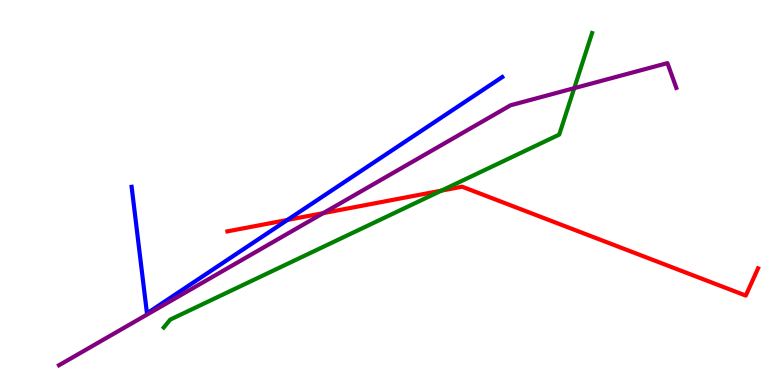[{'lines': ['blue', 'red'], 'intersections': [{'x': 3.71, 'y': 4.29}]}, {'lines': ['green', 'red'], 'intersections': [{'x': 5.7, 'y': 5.05}]}, {'lines': ['purple', 'red'], 'intersections': [{'x': 4.17, 'y': 4.46}]}, {'lines': ['blue', 'green'], 'intersections': []}, {'lines': ['blue', 'purple'], 'intersections': []}, {'lines': ['green', 'purple'], 'intersections': [{'x': 7.41, 'y': 7.71}]}]